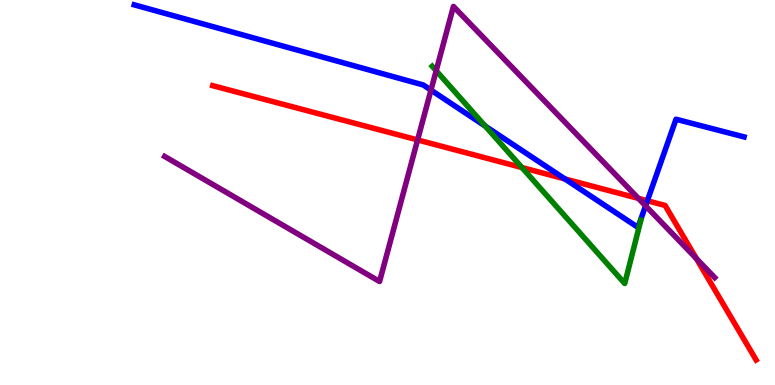[{'lines': ['blue', 'red'], 'intersections': [{'x': 7.29, 'y': 5.35}, {'x': 8.35, 'y': 4.79}]}, {'lines': ['green', 'red'], 'intersections': [{'x': 6.74, 'y': 5.65}]}, {'lines': ['purple', 'red'], 'intersections': [{'x': 5.39, 'y': 6.37}, {'x': 8.24, 'y': 4.85}, {'x': 8.99, 'y': 3.28}]}, {'lines': ['blue', 'green'], 'intersections': [{'x': 6.26, 'y': 6.72}]}, {'lines': ['blue', 'purple'], 'intersections': [{'x': 5.56, 'y': 7.66}, {'x': 8.33, 'y': 4.65}]}, {'lines': ['green', 'purple'], 'intersections': [{'x': 5.63, 'y': 8.16}]}]